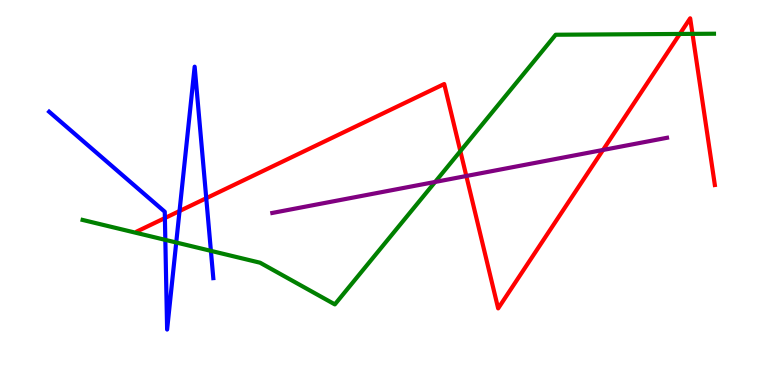[{'lines': ['blue', 'red'], 'intersections': [{'x': 2.13, 'y': 4.34}, {'x': 2.32, 'y': 4.52}, {'x': 2.66, 'y': 4.85}]}, {'lines': ['green', 'red'], 'intersections': [{'x': 5.94, 'y': 6.07}, {'x': 8.77, 'y': 9.12}, {'x': 8.94, 'y': 9.12}]}, {'lines': ['purple', 'red'], 'intersections': [{'x': 6.02, 'y': 5.43}, {'x': 7.78, 'y': 6.1}]}, {'lines': ['blue', 'green'], 'intersections': [{'x': 2.13, 'y': 3.77}, {'x': 2.27, 'y': 3.7}, {'x': 2.72, 'y': 3.48}]}, {'lines': ['blue', 'purple'], 'intersections': []}, {'lines': ['green', 'purple'], 'intersections': [{'x': 5.61, 'y': 5.27}]}]